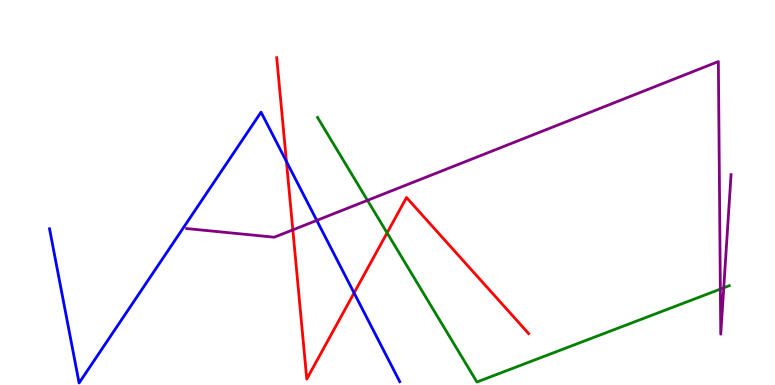[{'lines': ['blue', 'red'], 'intersections': [{'x': 3.7, 'y': 5.81}, {'x': 4.57, 'y': 2.39}]}, {'lines': ['green', 'red'], 'intersections': [{'x': 4.99, 'y': 3.95}]}, {'lines': ['purple', 'red'], 'intersections': [{'x': 3.78, 'y': 4.03}]}, {'lines': ['blue', 'green'], 'intersections': []}, {'lines': ['blue', 'purple'], 'intersections': [{'x': 4.09, 'y': 4.28}]}, {'lines': ['green', 'purple'], 'intersections': [{'x': 4.74, 'y': 4.8}, {'x': 9.29, 'y': 2.49}, {'x': 9.34, 'y': 2.52}]}]